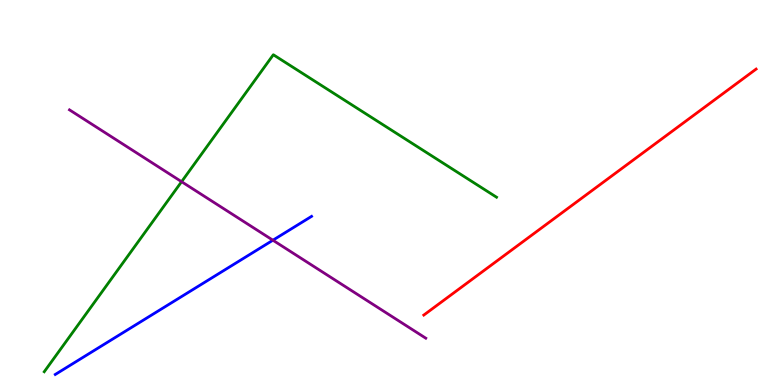[{'lines': ['blue', 'red'], 'intersections': []}, {'lines': ['green', 'red'], 'intersections': []}, {'lines': ['purple', 'red'], 'intersections': []}, {'lines': ['blue', 'green'], 'intersections': []}, {'lines': ['blue', 'purple'], 'intersections': [{'x': 3.52, 'y': 3.76}]}, {'lines': ['green', 'purple'], 'intersections': [{'x': 2.34, 'y': 5.28}]}]